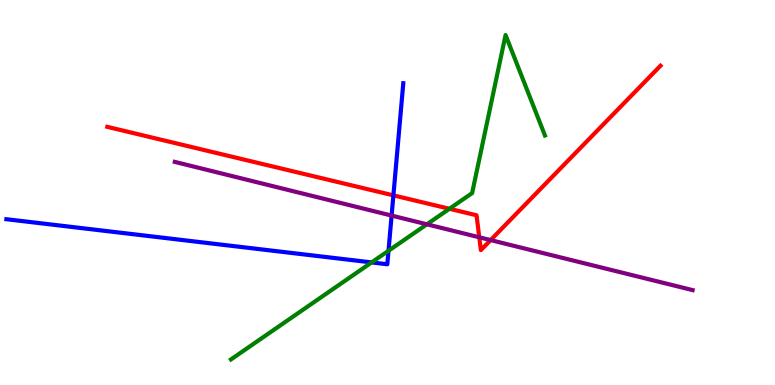[{'lines': ['blue', 'red'], 'intersections': [{'x': 5.08, 'y': 4.93}]}, {'lines': ['green', 'red'], 'intersections': [{'x': 5.8, 'y': 4.58}]}, {'lines': ['purple', 'red'], 'intersections': [{'x': 6.18, 'y': 3.84}, {'x': 6.33, 'y': 3.76}]}, {'lines': ['blue', 'green'], 'intersections': [{'x': 4.8, 'y': 3.18}, {'x': 5.01, 'y': 3.49}]}, {'lines': ['blue', 'purple'], 'intersections': [{'x': 5.05, 'y': 4.4}]}, {'lines': ['green', 'purple'], 'intersections': [{'x': 5.51, 'y': 4.17}]}]